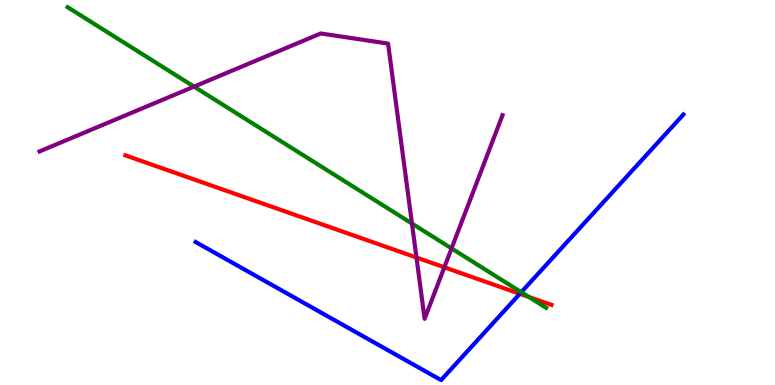[{'lines': ['blue', 'red'], 'intersections': [{'x': 6.71, 'y': 2.37}]}, {'lines': ['green', 'red'], 'intersections': [{'x': 6.82, 'y': 2.29}]}, {'lines': ['purple', 'red'], 'intersections': [{'x': 5.37, 'y': 3.31}, {'x': 5.73, 'y': 3.06}]}, {'lines': ['blue', 'green'], 'intersections': [{'x': 6.73, 'y': 2.41}]}, {'lines': ['blue', 'purple'], 'intersections': []}, {'lines': ['green', 'purple'], 'intersections': [{'x': 2.5, 'y': 7.75}, {'x': 5.32, 'y': 4.19}, {'x': 5.83, 'y': 3.55}]}]